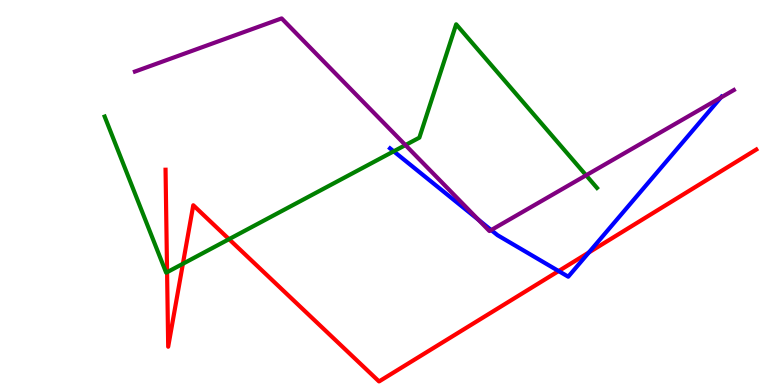[{'lines': ['blue', 'red'], 'intersections': [{'x': 7.21, 'y': 2.96}, {'x': 7.6, 'y': 3.44}]}, {'lines': ['green', 'red'], 'intersections': [{'x': 2.16, 'y': 2.93}, {'x': 2.36, 'y': 3.15}, {'x': 2.96, 'y': 3.79}]}, {'lines': ['purple', 'red'], 'intersections': []}, {'lines': ['blue', 'green'], 'intersections': [{'x': 5.08, 'y': 6.07}]}, {'lines': ['blue', 'purple'], 'intersections': [{'x': 6.17, 'y': 4.29}, {'x': 6.34, 'y': 4.02}, {'x': 9.3, 'y': 7.46}]}, {'lines': ['green', 'purple'], 'intersections': [{'x': 5.23, 'y': 6.23}, {'x': 7.56, 'y': 5.45}]}]